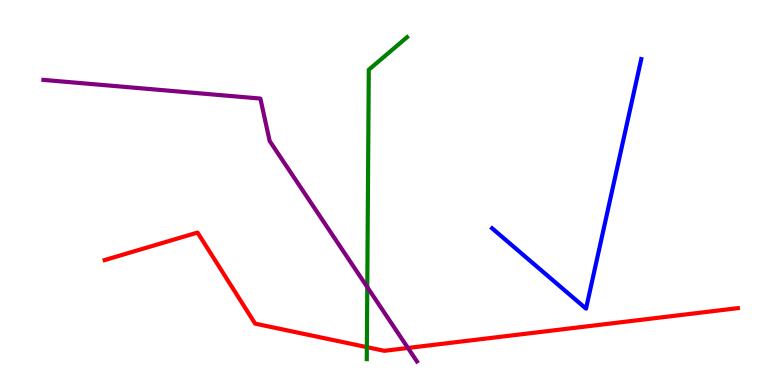[{'lines': ['blue', 'red'], 'intersections': []}, {'lines': ['green', 'red'], 'intersections': [{'x': 4.73, 'y': 0.984}]}, {'lines': ['purple', 'red'], 'intersections': [{'x': 5.26, 'y': 0.962}]}, {'lines': ['blue', 'green'], 'intersections': []}, {'lines': ['blue', 'purple'], 'intersections': []}, {'lines': ['green', 'purple'], 'intersections': [{'x': 4.74, 'y': 2.54}]}]